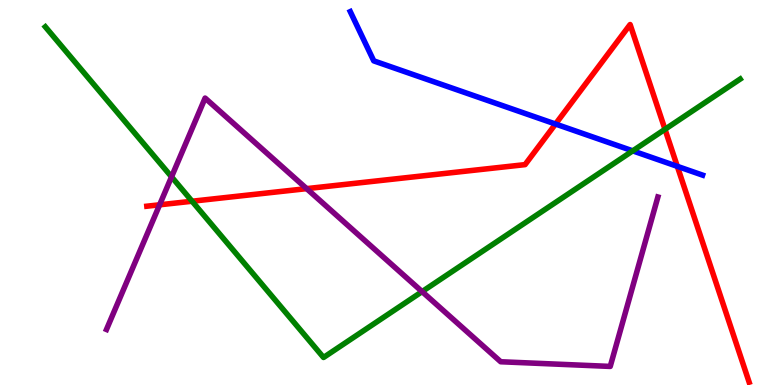[{'lines': ['blue', 'red'], 'intersections': [{'x': 7.17, 'y': 6.78}, {'x': 8.74, 'y': 5.68}]}, {'lines': ['green', 'red'], 'intersections': [{'x': 2.48, 'y': 4.77}, {'x': 8.58, 'y': 6.64}]}, {'lines': ['purple', 'red'], 'intersections': [{'x': 2.06, 'y': 4.68}, {'x': 3.96, 'y': 5.1}]}, {'lines': ['blue', 'green'], 'intersections': [{'x': 8.16, 'y': 6.08}]}, {'lines': ['blue', 'purple'], 'intersections': []}, {'lines': ['green', 'purple'], 'intersections': [{'x': 2.21, 'y': 5.41}, {'x': 5.45, 'y': 2.43}]}]